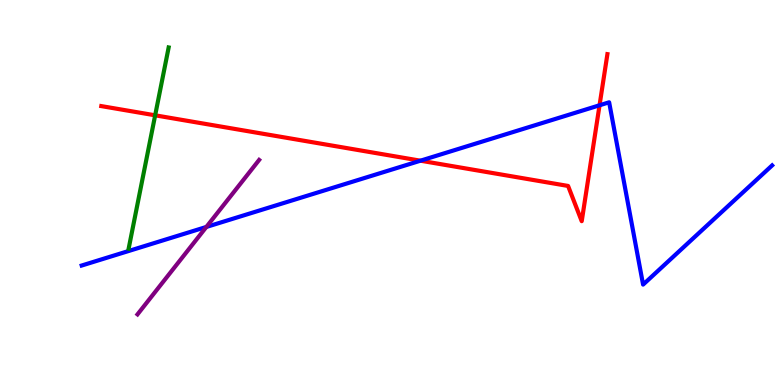[{'lines': ['blue', 'red'], 'intersections': [{'x': 5.43, 'y': 5.83}, {'x': 7.74, 'y': 7.27}]}, {'lines': ['green', 'red'], 'intersections': [{'x': 2.0, 'y': 7.0}]}, {'lines': ['purple', 'red'], 'intersections': []}, {'lines': ['blue', 'green'], 'intersections': []}, {'lines': ['blue', 'purple'], 'intersections': [{'x': 2.66, 'y': 4.11}]}, {'lines': ['green', 'purple'], 'intersections': []}]